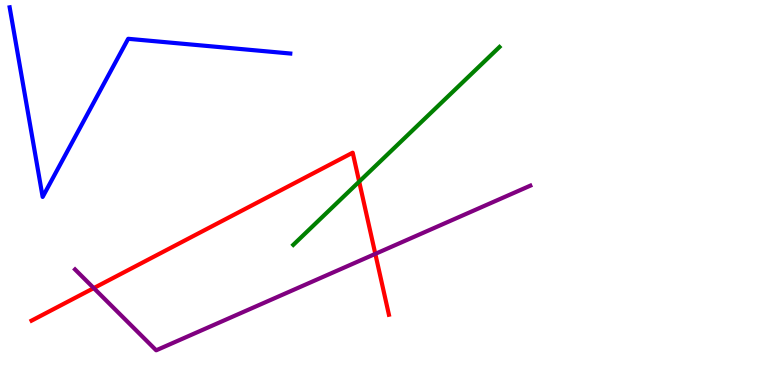[{'lines': ['blue', 'red'], 'intersections': []}, {'lines': ['green', 'red'], 'intersections': [{'x': 4.63, 'y': 5.28}]}, {'lines': ['purple', 'red'], 'intersections': [{'x': 1.21, 'y': 2.52}, {'x': 4.84, 'y': 3.41}]}, {'lines': ['blue', 'green'], 'intersections': []}, {'lines': ['blue', 'purple'], 'intersections': []}, {'lines': ['green', 'purple'], 'intersections': []}]